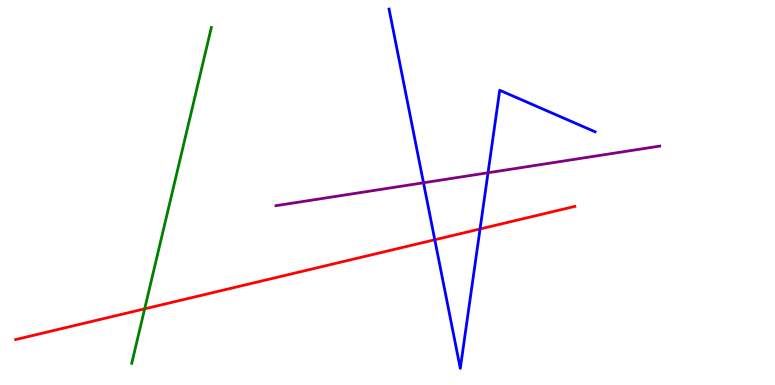[{'lines': ['blue', 'red'], 'intersections': [{'x': 5.61, 'y': 3.77}, {'x': 6.19, 'y': 4.05}]}, {'lines': ['green', 'red'], 'intersections': [{'x': 1.87, 'y': 1.98}]}, {'lines': ['purple', 'red'], 'intersections': []}, {'lines': ['blue', 'green'], 'intersections': []}, {'lines': ['blue', 'purple'], 'intersections': [{'x': 5.46, 'y': 5.25}, {'x': 6.3, 'y': 5.51}]}, {'lines': ['green', 'purple'], 'intersections': []}]